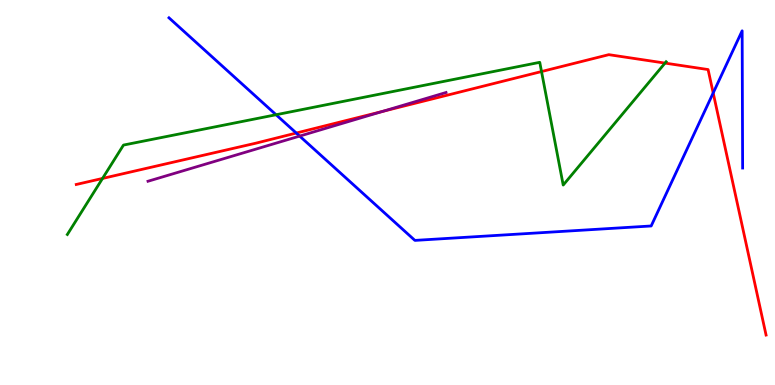[{'lines': ['blue', 'red'], 'intersections': [{'x': 3.82, 'y': 6.54}, {'x': 9.2, 'y': 7.59}]}, {'lines': ['green', 'red'], 'intersections': [{'x': 1.32, 'y': 5.37}, {'x': 6.99, 'y': 8.14}, {'x': 8.58, 'y': 8.36}]}, {'lines': ['purple', 'red'], 'intersections': [{'x': 4.94, 'y': 7.11}]}, {'lines': ['blue', 'green'], 'intersections': [{'x': 3.56, 'y': 7.02}]}, {'lines': ['blue', 'purple'], 'intersections': [{'x': 3.87, 'y': 6.47}]}, {'lines': ['green', 'purple'], 'intersections': []}]